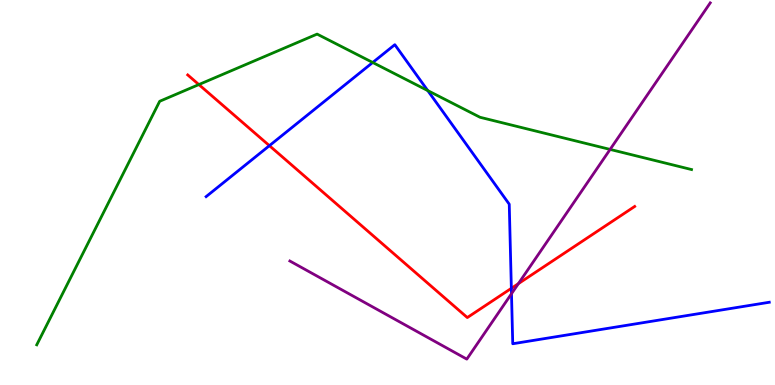[{'lines': ['blue', 'red'], 'intersections': [{'x': 3.48, 'y': 6.22}, {'x': 6.6, 'y': 2.51}]}, {'lines': ['green', 'red'], 'intersections': [{'x': 2.57, 'y': 7.8}]}, {'lines': ['purple', 'red'], 'intersections': [{'x': 6.69, 'y': 2.63}]}, {'lines': ['blue', 'green'], 'intersections': [{'x': 4.81, 'y': 8.38}, {'x': 5.52, 'y': 7.65}]}, {'lines': ['blue', 'purple'], 'intersections': [{'x': 6.6, 'y': 2.37}]}, {'lines': ['green', 'purple'], 'intersections': [{'x': 7.87, 'y': 6.12}]}]